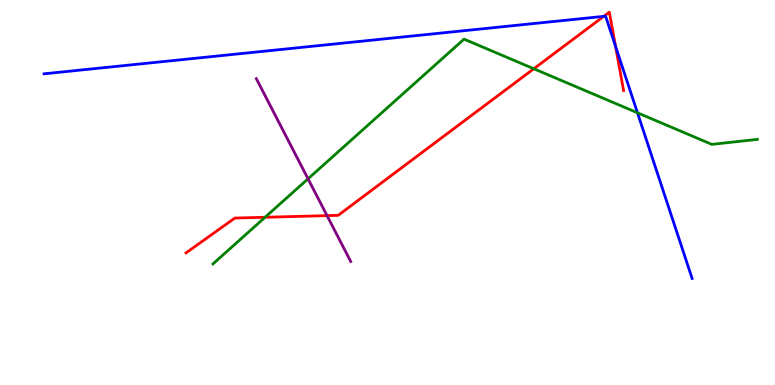[{'lines': ['blue', 'red'], 'intersections': [{'x': 7.79, 'y': 9.58}, {'x': 7.94, 'y': 8.8}]}, {'lines': ['green', 'red'], 'intersections': [{'x': 3.42, 'y': 4.36}, {'x': 6.89, 'y': 8.21}]}, {'lines': ['purple', 'red'], 'intersections': [{'x': 4.22, 'y': 4.4}]}, {'lines': ['blue', 'green'], 'intersections': [{'x': 8.23, 'y': 7.07}]}, {'lines': ['blue', 'purple'], 'intersections': []}, {'lines': ['green', 'purple'], 'intersections': [{'x': 3.97, 'y': 5.36}]}]